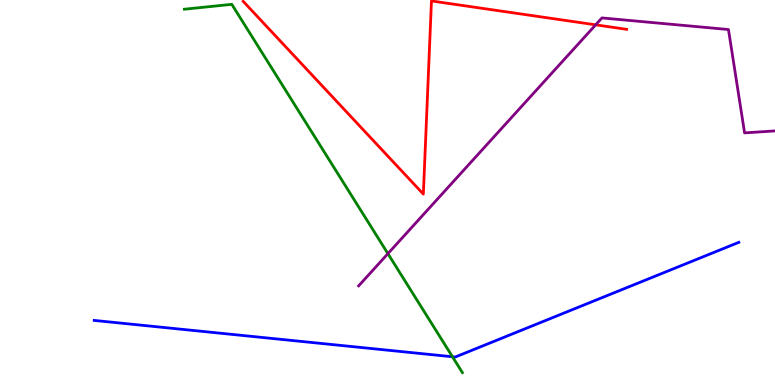[{'lines': ['blue', 'red'], 'intersections': []}, {'lines': ['green', 'red'], 'intersections': []}, {'lines': ['purple', 'red'], 'intersections': [{'x': 7.69, 'y': 9.36}]}, {'lines': ['blue', 'green'], 'intersections': [{'x': 5.84, 'y': 0.734}]}, {'lines': ['blue', 'purple'], 'intersections': []}, {'lines': ['green', 'purple'], 'intersections': [{'x': 5.01, 'y': 3.41}]}]